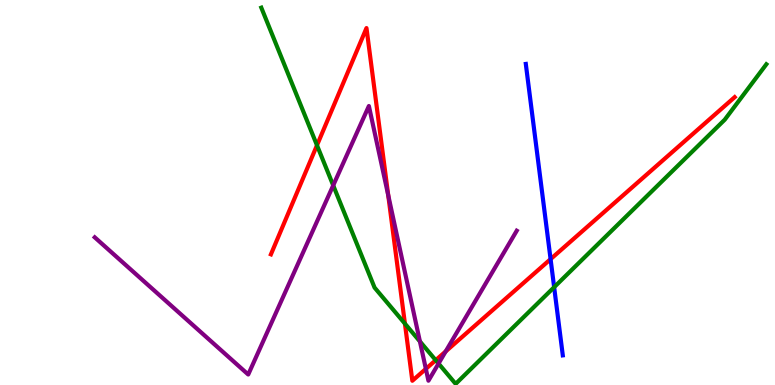[{'lines': ['blue', 'red'], 'intersections': [{'x': 7.1, 'y': 3.27}]}, {'lines': ['green', 'red'], 'intersections': [{'x': 4.09, 'y': 6.23}, {'x': 5.22, 'y': 1.59}, {'x': 5.62, 'y': 0.644}]}, {'lines': ['purple', 'red'], 'intersections': [{'x': 5.01, 'y': 4.93}, {'x': 5.49, 'y': 0.419}, {'x': 5.75, 'y': 0.872}]}, {'lines': ['blue', 'green'], 'intersections': [{'x': 7.15, 'y': 2.54}]}, {'lines': ['blue', 'purple'], 'intersections': []}, {'lines': ['green', 'purple'], 'intersections': [{'x': 4.3, 'y': 5.18}, {'x': 5.42, 'y': 1.13}, {'x': 5.66, 'y': 0.557}]}]